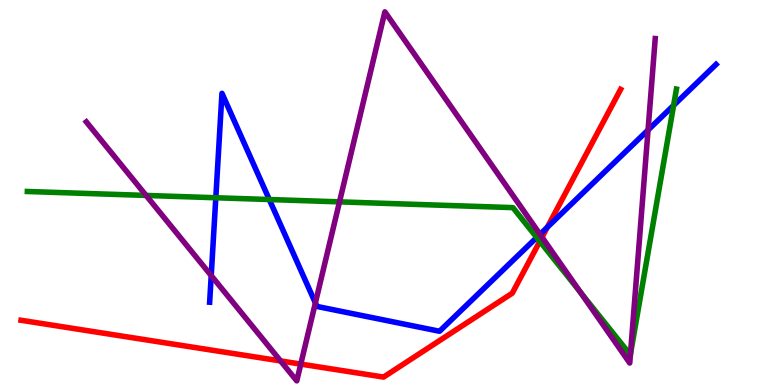[{'lines': ['blue', 'red'], 'intersections': [{'x': 7.06, 'y': 4.1}]}, {'lines': ['green', 'red'], 'intersections': [{'x': 6.97, 'y': 3.73}]}, {'lines': ['purple', 'red'], 'intersections': [{'x': 3.62, 'y': 0.625}, {'x': 3.88, 'y': 0.543}, {'x': 6.99, 'y': 3.84}]}, {'lines': ['blue', 'green'], 'intersections': [{'x': 2.78, 'y': 4.86}, {'x': 3.47, 'y': 4.82}, {'x': 6.93, 'y': 3.83}, {'x': 8.69, 'y': 7.26}]}, {'lines': ['blue', 'purple'], 'intersections': [{'x': 2.73, 'y': 2.84}, {'x': 4.07, 'y': 2.13}, {'x': 6.97, 'y': 3.91}, {'x': 8.36, 'y': 6.62}]}, {'lines': ['green', 'purple'], 'intersections': [{'x': 1.88, 'y': 4.92}, {'x': 4.38, 'y': 4.76}, {'x': 7.49, 'y': 2.41}, {'x': 8.13, 'y': 0.796}]}]